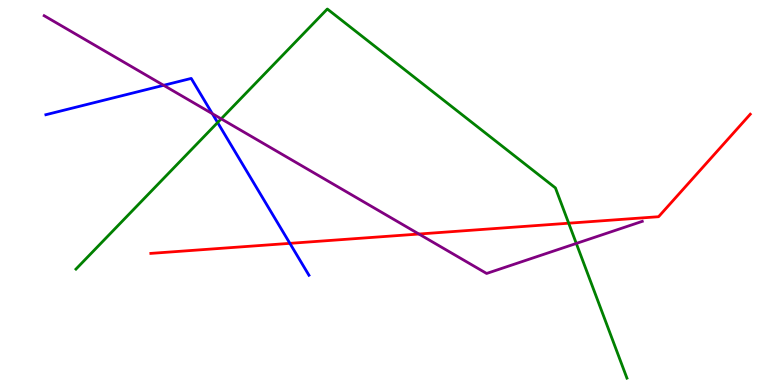[{'lines': ['blue', 'red'], 'intersections': [{'x': 3.74, 'y': 3.68}]}, {'lines': ['green', 'red'], 'intersections': [{'x': 7.34, 'y': 4.2}]}, {'lines': ['purple', 'red'], 'intersections': [{'x': 5.41, 'y': 3.92}]}, {'lines': ['blue', 'green'], 'intersections': [{'x': 2.81, 'y': 6.82}]}, {'lines': ['blue', 'purple'], 'intersections': [{'x': 2.11, 'y': 7.78}, {'x': 2.74, 'y': 7.05}]}, {'lines': ['green', 'purple'], 'intersections': [{'x': 2.85, 'y': 6.91}, {'x': 7.44, 'y': 3.68}]}]